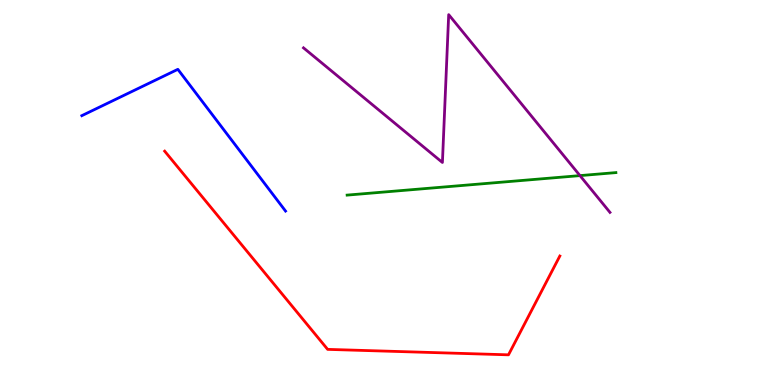[{'lines': ['blue', 'red'], 'intersections': []}, {'lines': ['green', 'red'], 'intersections': []}, {'lines': ['purple', 'red'], 'intersections': []}, {'lines': ['blue', 'green'], 'intersections': []}, {'lines': ['blue', 'purple'], 'intersections': []}, {'lines': ['green', 'purple'], 'intersections': [{'x': 7.48, 'y': 5.44}]}]